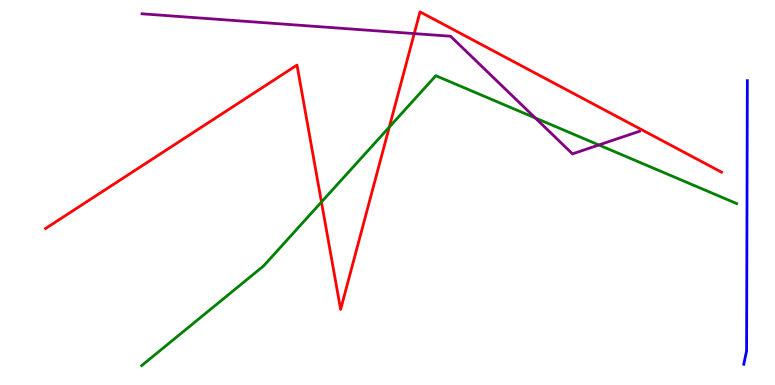[{'lines': ['blue', 'red'], 'intersections': []}, {'lines': ['green', 'red'], 'intersections': [{'x': 4.15, 'y': 4.75}, {'x': 5.02, 'y': 6.7}]}, {'lines': ['purple', 'red'], 'intersections': [{'x': 5.35, 'y': 9.13}]}, {'lines': ['blue', 'green'], 'intersections': []}, {'lines': ['blue', 'purple'], 'intersections': []}, {'lines': ['green', 'purple'], 'intersections': [{'x': 6.91, 'y': 6.94}, {'x': 7.73, 'y': 6.23}]}]